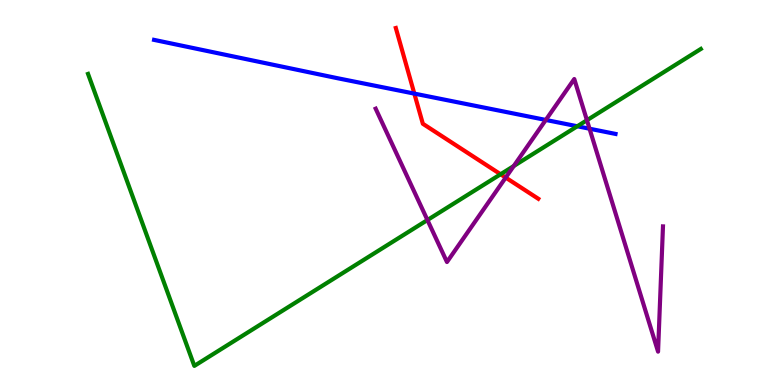[{'lines': ['blue', 'red'], 'intersections': [{'x': 5.35, 'y': 7.57}]}, {'lines': ['green', 'red'], 'intersections': [{'x': 6.46, 'y': 5.47}]}, {'lines': ['purple', 'red'], 'intersections': [{'x': 6.53, 'y': 5.39}]}, {'lines': ['blue', 'green'], 'intersections': [{'x': 7.45, 'y': 6.72}]}, {'lines': ['blue', 'purple'], 'intersections': [{'x': 7.04, 'y': 6.88}, {'x': 7.61, 'y': 6.66}]}, {'lines': ['green', 'purple'], 'intersections': [{'x': 5.52, 'y': 4.28}, {'x': 6.63, 'y': 5.69}, {'x': 7.57, 'y': 6.88}]}]